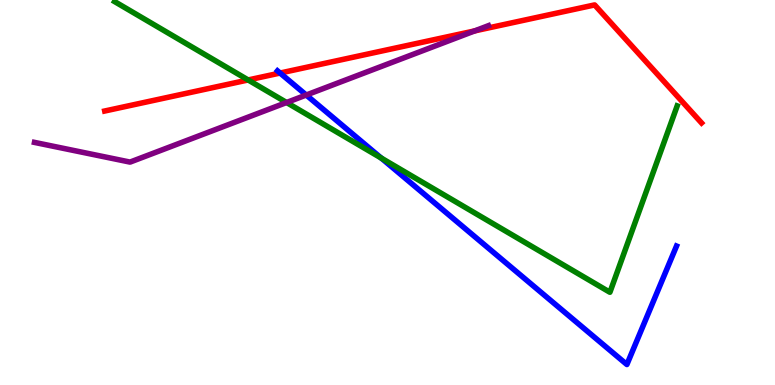[{'lines': ['blue', 'red'], 'intersections': [{'x': 3.61, 'y': 8.1}]}, {'lines': ['green', 'red'], 'intersections': [{'x': 3.2, 'y': 7.92}]}, {'lines': ['purple', 'red'], 'intersections': [{'x': 6.13, 'y': 9.2}]}, {'lines': ['blue', 'green'], 'intersections': [{'x': 4.92, 'y': 5.89}]}, {'lines': ['blue', 'purple'], 'intersections': [{'x': 3.95, 'y': 7.53}]}, {'lines': ['green', 'purple'], 'intersections': [{'x': 3.7, 'y': 7.34}]}]